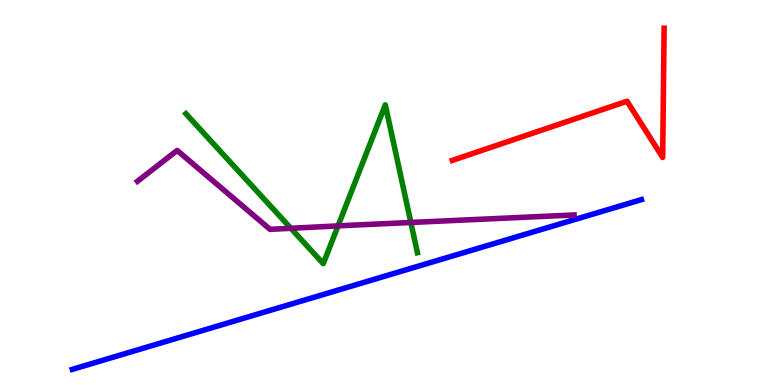[{'lines': ['blue', 'red'], 'intersections': []}, {'lines': ['green', 'red'], 'intersections': []}, {'lines': ['purple', 'red'], 'intersections': []}, {'lines': ['blue', 'green'], 'intersections': []}, {'lines': ['blue', 'purple'], 'intersections': []}, {'lines': ['green', 'purple'], 'intersections': [{'x': 3.75, 'y': 4.07}, {'x': 4.36, 'y': 4.13}, {'x': 5.3, 'y': 4.22}]}]